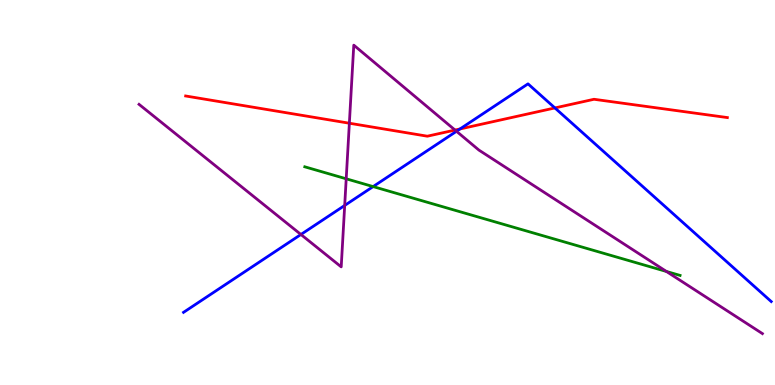[{'lines': ['blue', 'red'], 'intersections': [{'x': 5.94, 'y': 6.65}, {'x': 7.16, 'y': 7.2}]}, {'lines': ['green', 'red'], 'intersections': []}, {'lines': ['purple', 'red'], 'intersections': [{'x': 4.51, 'y': 6.8}, {'x': 5.87, 'y': 6.62}]}, {'lines': ['blue', 'green'], 'intersections': [{'x': 4.81, 'y': 5.15}]}, {'lines': ['blue', 'purple'], 'intersections': [{'x': 3.88, 'y': 3.91}, {'x': 4.45, 'y': 4.66}, {'x': 5.89, 'y': 6.59}]}, {'lines': ['green', 'purple'], 'intersections': [{'x': 4.47, 'y': 5.36}, {'x': 8.6, 'y': 2.95}]}]